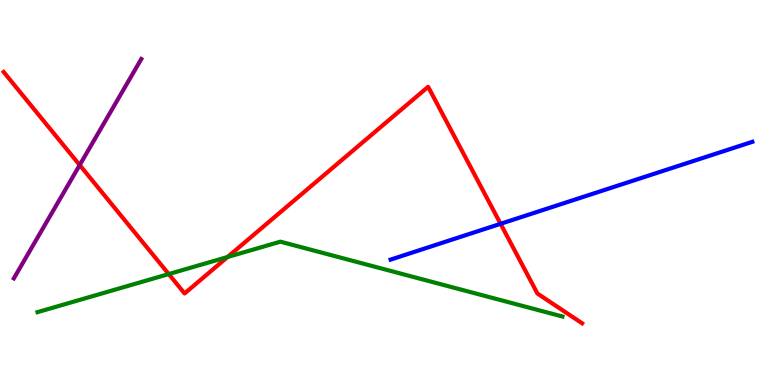[{'lines': ['blue', 'red'], 'intersections': [{'x': 6.46, 'y': 4.19}]}, {'lines': ['green', 'red'], 'intersections': [{'x': 2.18, 'y': 2.88}, {'x': 2.94, 'y': 3.32}]}, {'lines': ['purple', 'red'], 'intersections': [{'x': 1.03, 'y': 5.71}]}, {'lines': ['blue', 'green'], 'intersections': []}, {'lines': ['blue', 'purple'], 'intersections': []}, {'lines': ['green', 'purple'], 'intersections': []}]